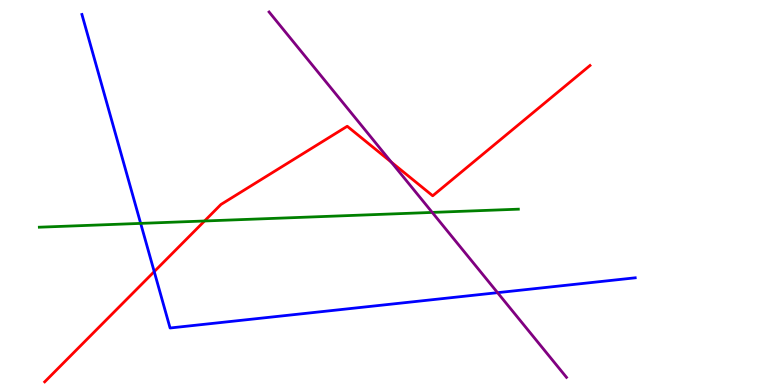[{'lines': ['blue', 'red'], 'intersections': [{'x': 1.99, 'y': 2.94}]}, {'lines': ['green', 'red'], 'intersections': [{'x': 2.64, 'y': 4.26}]}, {'lines': ['purple', 'red'], 'intersections': [{'x': 5.05, 'y': 5.79}]}, {'lines': ['blue', 'green'], 'intersections': [{'x': 1.82, 'y': 4.2}]}, {'lines': ['blue', 'purple'], 'intersections': [{'x': 6.42, 'y': 2.4}]}, {'lines': ['green', 'purple'], 'intersections': [{'x': 5.58, 'y': 4.48}]}]